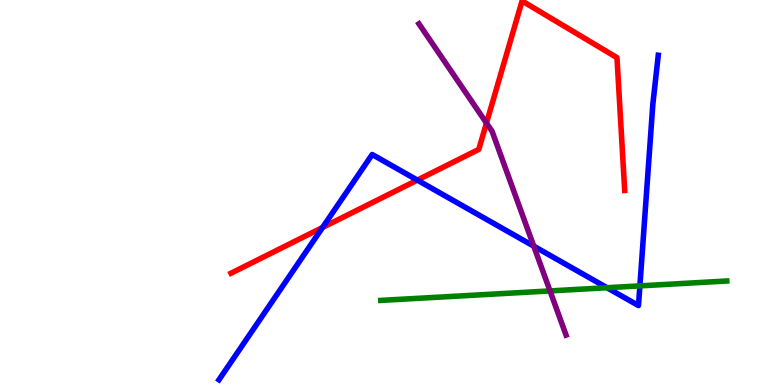[{'lines': ['blue', 'red'], 'intersections': [{'x': 4.16, 'y': 4.09}, {'x': 5.38, 'y': 5.32}]}, {'lines': ['green', 'red'], 'intersections': []}, {'lines': ['purple', 'red'], 'intersections': [{'x': 6.28, 'y': 6.8}]}, {'lines': ['blue', 'green'], 'intersections': [{'x': 7.83, 'y': 2.53}, {'x': 8.26, 'y': 2.57}]}, {'lines': ['blue', 'purple'], 'intersections': [{'x': 6.89, 'y': 3.61}]}, {'lines': ['green', 'purple'], 'intersections': [{'x': 7.1, 'y': 2.44}]}]